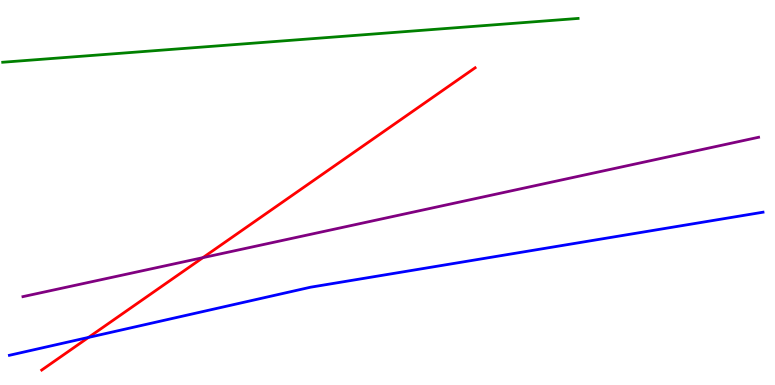[{'lines': ['blue', 'red'], 'intersections': [{'x': 1.14, 'y': 1.24}]}, {'lines': ['green', 'red'], 'intersections': []}, {'lines': ['purple', 'red'], 'intersections': [{'x': 2.62, 'y': 3.31}]}, {'lines': ['blue', 'green'], 'intersections': []}, {'lines': ['blue', 'purple'], 'intersections': []}, {'lines': ['green', 'purple'], 'intersections': []}]